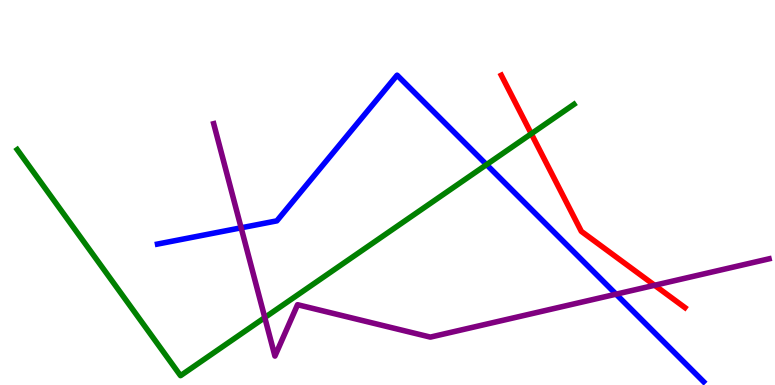[{'lines': ['blue', 'red'], 'intersections': []}, {'lines': ['green', 'red'], 'intersections': [{'x': 6.86, 'y': 6.53}]}, {'lines': ['purple', 'red'], 'intersections': [{'x': 8.45, 'y': 2.59}]}, {'lines': ['blue', 'green'], 'intersections': [{'x': 6.28, 'y': 5.72}]}, {'lines': ['blue', 'purple'], 'intersections': [{'x': 3.11, 'y': 4.08}, {'x': 7.95, 'y': 2.36}]}, {'lines': ['green', 'purple'], 'intersections': [{'x': 3.42, 'y': 1.75}]}]